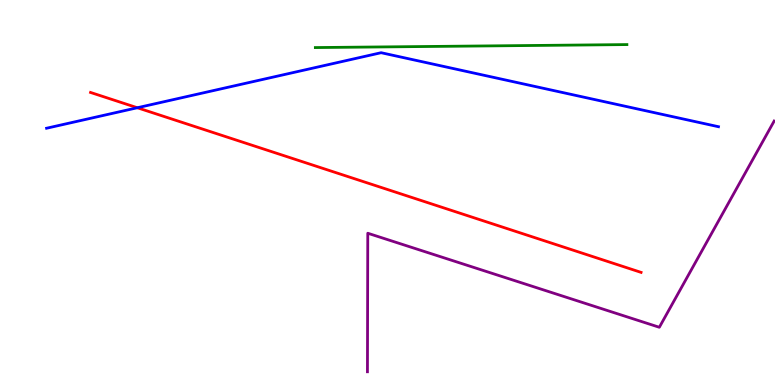[{'lines': ['blue', 'red'], 'intersections': [{'x': 1.77, 'y': 7.2}]}, {'lines': ['green', 'red'], 'intersections': []}, {'lines': ['purple', 'red'], 'intersections': []}, {'lines': ['blue', 'green'], 'intersections': []}, {'lines': ['blue', 'purple'], 'intersections': []}, {'lines': ['green', 'purple'], 'intersections': []}]